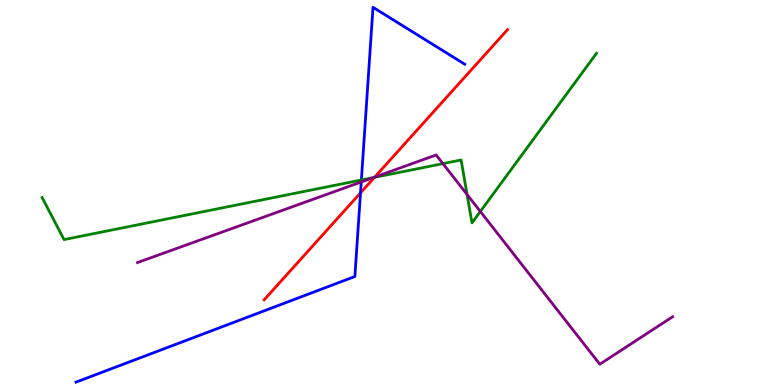[{'lines': ['blue', 'red'], 'intersections': [{'x': 4.65, 'y': 4.99}]}, {'lines': ['green', 'red'], 'intersections': [{'x': 4.83, 'y': 5.39}]}, {'lines': ['purple', 'red'], 'intersections': [{'x': 4.83, 'y': 5.4}]}, {'lines': ['blue', 'green'], 'intersections': [{'x': 4.66, 'y': 5.33}]}, {'lines': ['blue', 'purple'], 'intersections': [{'x': 4.66, 'y': 5.27}]}, {'lines': ['green', 'purple'], 'intersections': [{'x': 4.82, 'y': 5.39}, {'x': 5.72, 'y': 5.75}, {'x': 6.03, 'y': 4.95}, {'x': 6.2, 'y': 4.51}]}]